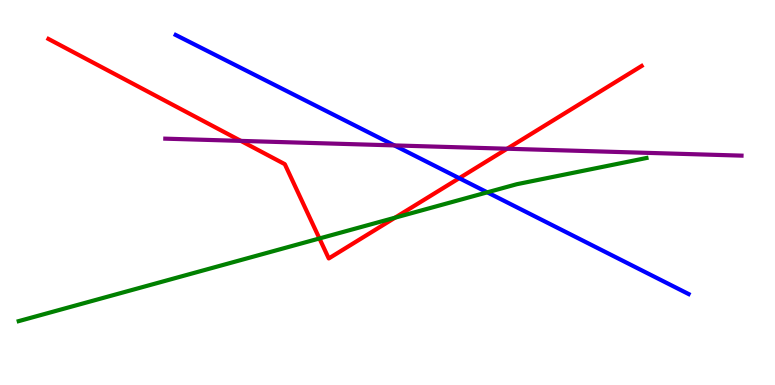[{'lines': ['blue', 'red'], 'intersections': [{'x': 5.93, 'y': 5.37}]}, {'lines': ['green', 'red'], 'intersections': [{'x': 4.12, 'y': 3.81}, {'x': 5.1, 'y': 4.35}]}, {'lines': ['purple', 'red'], 'intersections': [{'x': 3.11, 'y': 6.34}, {'x': 6.54, 'y': 6.14}]}, {'lines': ['blue', 'green'], 'intersections': [{'x': 6.29, 'y': 5.0}]}, {'lines': ['blue', 'purple'], 'intersections': [{'x': 5.09, 'y': 6.22}]}, {'lines': ['green', 'purple'], 'intersections': []}]